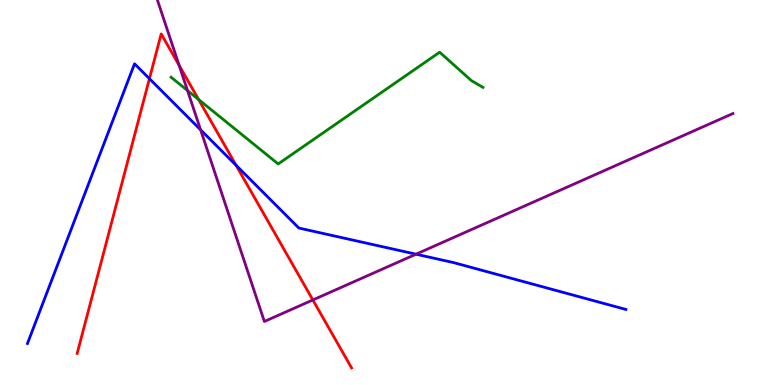[{'lines': ['blue', 'red'], 'intersections': [{'x': 1.93, 'y': 7.96}, {'x': 3.05, 'y': 5.71}]}, {'lines': ['green', 'red'], 'intersections': [{'x': 2.56, 'y': 7.42}]}, {'lines': ['purple', 'red'], 'intersections': [{'x': 2.31, 'y': 8.3}, {'x': 4.04, 'y': 2.21}]}, {'lines': ['blue', 'green'], 'intersections': []}, {'lines': ['blue', 'purple'], 'intersections': [{'x': 2.59, 'y': 6.63}, {'x': 5.37, 'y': 3.4}]}, {'lines': ['green', 'purple'], 'intersections': [{'x': 2.42, 'y': 7.65}]}]